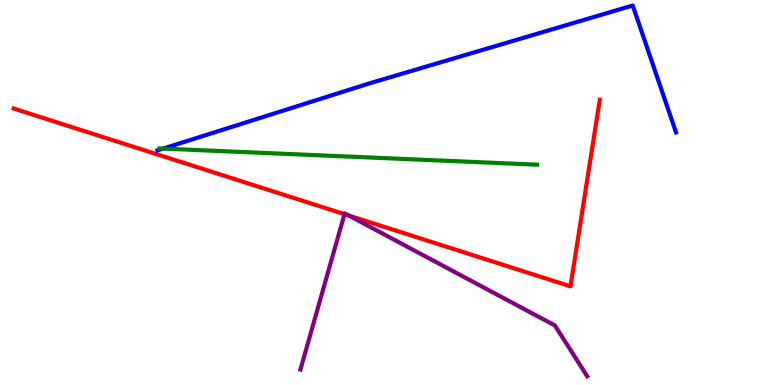[{'lines': ['blue', 'red'], 'intersections': []}, {'lines': ['green', 'red'], 'intersections': []}, {'lines': ['purple', 'red'], 'intersections': [{'x': 4.45, 'y': 4.44}, {'x': 4.5, 'y': 4.4}]}, {'lines': ['blue', 'green'], 'intersections': [{'x': 2.11, 'y': 6.14}]}, {'lines': ['blue', 'purple'], 'intersections': []}, {'lines': ['green', 'purple'], 'intersections': []}]